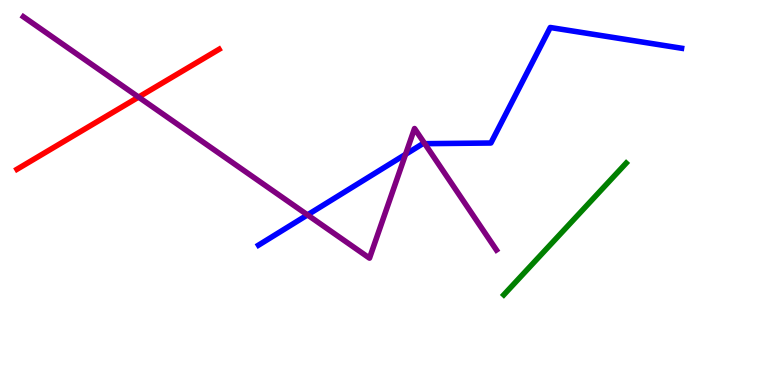[{'lines': ['blue', 'red'], 'intersections': []}, {'lines': ['green', 'red'], 'intersections': []}, {'lines': ['purple', 'red'], 'intersections': [{'x': 1.79, 'y': 7.48}]}, {'lines': ['blue', 'green'], 'intersections': []}, {'lines': ['blue', 'purple'], 'intersections': [{'x': 3.97, 'y': 4.42}, {'x': 5.23, 'y': 5.99}, {'x': 5.48, 'y': 6.27}]}, {'lines': ['green', 'purple'], 'intersections': []}]